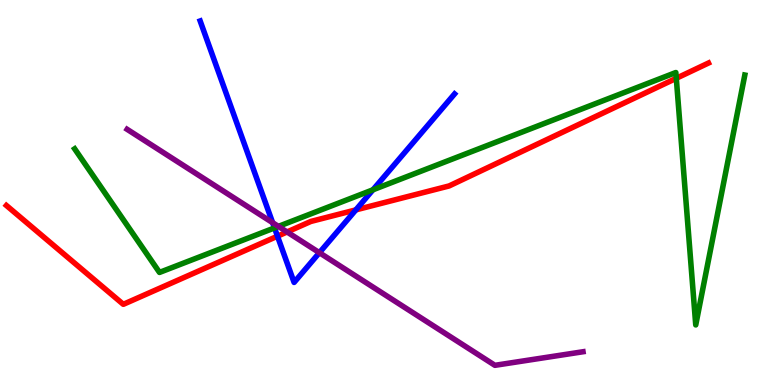[{'lines': ['blue', 'red'], 'intersections': [{'x': 3.58, 'y': 3.87}, {'x': 4.59, 'y': 4.55}]}, {'lines': ['green', 'red'], 'intersections': [{'x': 8.73, 'y': 7.97}]}, {'lines': ['purple', 'red'], 'intersections': [{'x': 3.7, 'y': 3.98}]}, {'lines': ['blue', 'green'], 'intersections': [{'x': 3.54, 'y': 4.08}, {'x': 4.81, 'y': 5.07}]}, {'lines': ['blue', 'purple'], 'intersections': [{'x': 3.52, 'y': 4.22}, {'x': 4.12, 'y': 3.44}]}, {'lines': ['green', 'purple'], 'intersections': [{'x': 3.59, 'y': 4.12}]}]